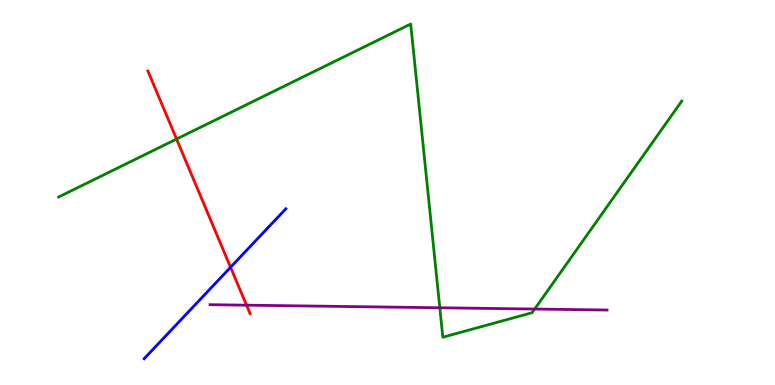[{'lines': ['blue', 'red'], 'intersections': [{'x': 2.97, 'y': 3.06}]}, {'lines': ['green', 'red'], 'intersections': [{'x': 2.28, 'y': 6.39}]}, {'lines': ['purple', 'red'], 'intersections': [{'x': 3.18, 'y': 2.07}]}, {'lines': ['blue', 'green'], 'intersections': []}, {'lines': ['blue', 'purple'], 'intersections': []}, {'lines': ['green', 'purple'], 'intersections': [{'x': 5.67, 'y': 2.01}, {'x': 6.9, 'y': 1.97}]}]